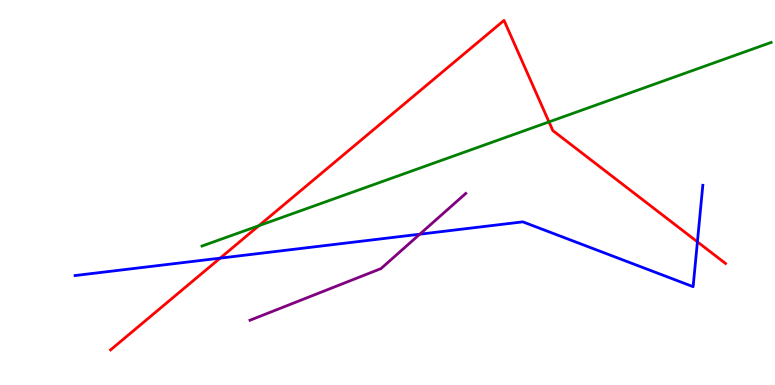[{'lines': ['blue', 'red'], 'intersections': [{'x': 2.84, 'y': 3.29}, {'x': 9.0, 'y': 3.72}]}, {'lines': ['green', 'red'], 'intersections': [{'x': 3.34, 'y': 4.14}, {'x': 7.08, 'y': 6.83}]}, {'lines': ['purple', 'red'], 'intersections': []}, {'lines': ['blue', 'green'], 'intersections': []}, {'lines': ['blue', 'purple'], 'intersections': [{'x': 5.42, 'y': 3.92}]}, {'lines': ['green', 'purple'], 'intersections': []}]